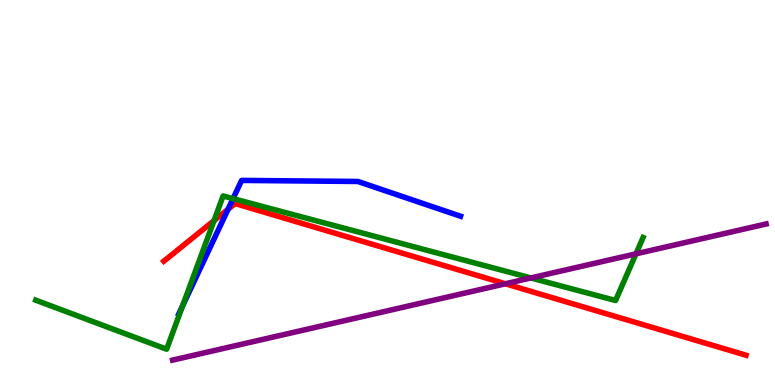[{'lines': ['blue', 'red'], 'intersections': [{'x': 2.94, 'y': 4.56}]}, {'lines': ['green', 'red'], 'intersections': [{'x': 2.76, 'y': 4.27}]}, {'lines': ['purple', 'red'], 'intersections': [{'x': 6.52, 'y': 2.63}]}, {'lines': ['blue', 'green'], 'intersections': [{'x': 2.36, 'y': 2.06}, {'x': 3.01, 'y': 4.84}]}, {'lines': ['blue', 'purple'], 'intersections': []}, {'lines': ['green', 'purple'], 'intersections': [{'x': 6.85, 'y': 2.78}, {'x': 8.21, 'y': 3.41}]}]